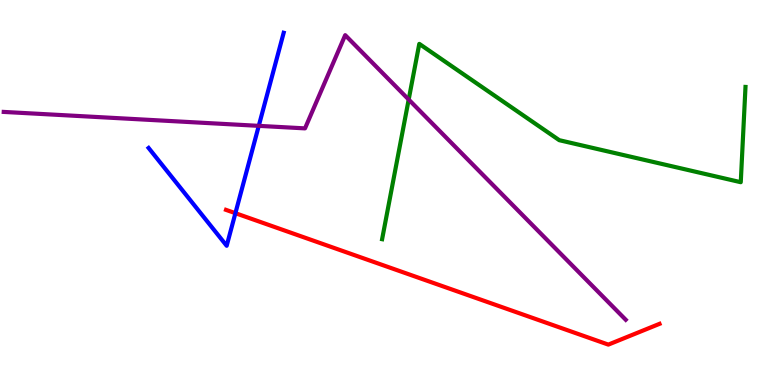[{'lines': ['blue', 'red'], 'intersections': [{'x': 3.04, 'y': 4.46}]}, {'lines': ['green', 'red'], 'intersections': []}, {'lines': ['purple', 'red'], 'intersections': []}, {'lines': ['blue', 'green'], 'intersections': []}, {'lines': ['blue', 'purple'], 'intersections': [{'x': 3.34, 'y': 6.73}]}, {'lines': ['green', 'purple'], 'intersections': [{'x': 5.27, 'y': 7.41}]}]